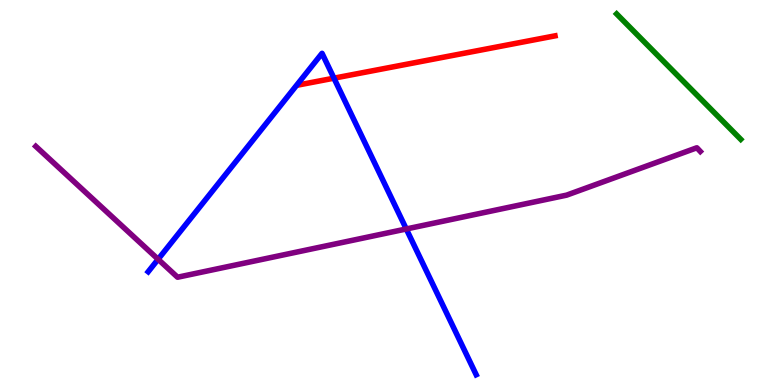[{'lines': ['blue', 'red'], 'intersections': [{'x': 4.31, 'y': 7.97}]}, {'lines': ['green', 'red'], 'intersections': []}, {'lines': ['purple', 'red'], 'intersections': []}, {'lines': ['blue', 'green'], 'intersections': []}, {'lines': ['blue', 'purple'], 'intersections': [{'x': 2.04, 'y': 3.27}, {'x': 5.24, 'y': 4.05}]}, {'lines': ['green', 'purple'], 'intersections': []}]